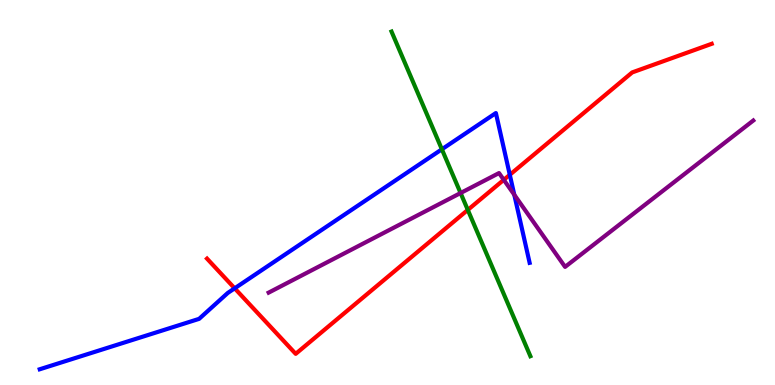[{'lines': ['blue', 'red'], 'intersections': [{'x': 3.03, 'y': 2.51}, {'x': 6.58, 'y': 5.46}]}, {'lines': ['green', 'red'], 'intersections': [{'x': 6.04, 'y': 4.55}]}, {'lines': ['purple', 'red'], 'intersections': [{'x': 6.5, 'y': 5.33}]}, {'lines': ['blue', 'green'], 'intersections': [{'x': 5.7, 'y': 6.12}]}, {'lines': ['blue', 'purple'], 'intersections': [{'x': 6.64, 'y': 4.94}]}, {'lines': ['green', 'purple'], 'intersections': [{'x': 5.94, 'y': 4.99}]}]